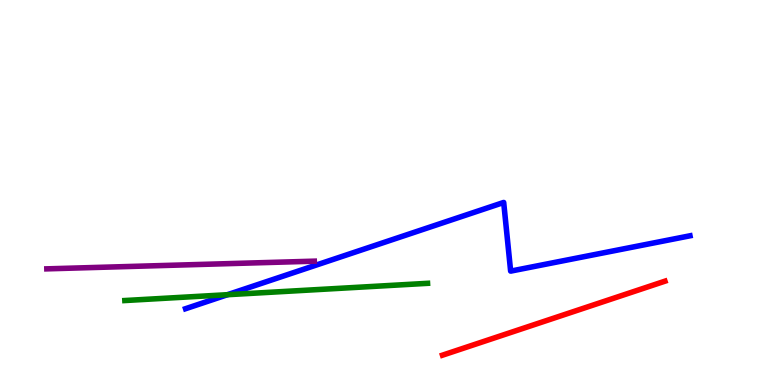[{'lines': ['blue', 'red'], 'intersections': []}, {'lines': ['green', 'red'], 'intersections': []}, {'lines': ['purple', 'red'], 'intersections': []}, {'lines': ['blue', 'green'], 'intersections': [{'x': 2.94, 'y': 2.35}]}, {'lines': ['blue', 'purple'], 'intersections': []}, {'lines': ['green', 'purple'], 'intersections': []}]